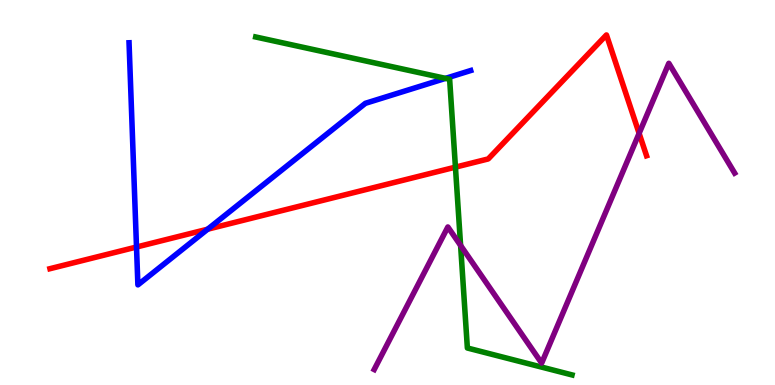[{'lines': ['blue', 'red'], 'intersections': [{'x': 1.76, 'y': 3.58}, {'x': 2.68, 'y': 4.05}]}, {'lines': ['green', 'red'], 'intersections': [{'x': 5.88, 'y': 5.66}]}, {'lines': ['purple', 'red'], 'intersections': [{'x': 8.25, 'y': 6.54}]}, {'lines': ['blue', 'green'], 'intersections': [{'x': 5.75, 'y': 7.96}]}, {'lines': ['blue', 'purple'], 'intersections': []}, {'lines': ['green', 'purple'], 'intersections': [{'x': 5.94, 'y': 3.62}]}]